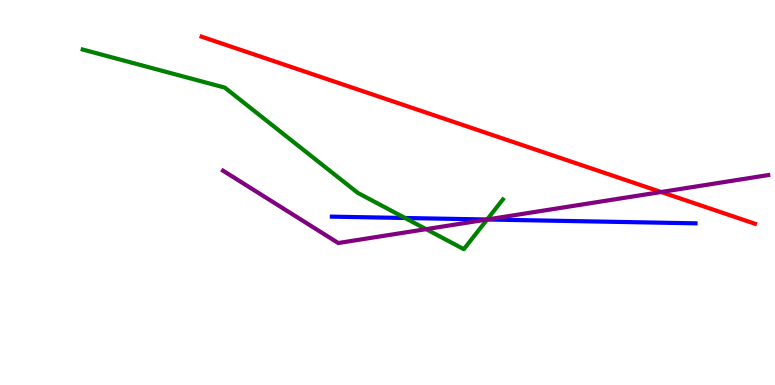[{'lines': ['blue', 'red'], 'intersections': []}, {'lines': ['green', 'red'], 'intersections': []}, {'lines': ['purple', 'red'], 'intersections': [{'x': 8.53, 'y': 5.01}]}, {'lines': ['blue', 'green'], 'intersections': [{'x': 5.23, 'y': 4.34}, {'x': 6.29, 'y': 4.3}]}, {'lines': ['blue', 'purple'], 'intersections': [{'x': 6.29, 'y': 4.3}]}, {'lines': ['green', 'purple'], 'intersections': [{'x': 5.5, 'y': 4.05}, {'x': 6.29, 'y': 4.3}]}]